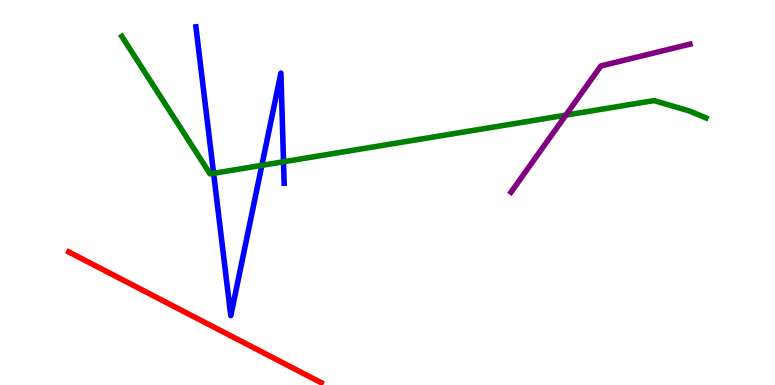[{'lines': ['blue', 'red'], 'intersections': []}, {'lines': ['green', 'red'], 'intersections': []}, {'lines': ['purple', 'red'], 'intersections': []}, {'lines': ['blue', 'green'], 'intersections': [{'x': 2.76, 'y': 5.5}, {'x': 3.38, 'y': 5.71}, {'x': 3.66, 'y': 5.8}]}, {'lines': ['blue', 'purple'], 'intersections': []}, {'lines': ['green', 'purple'], 'intersections': [{'x': 7.3, 'y': 7.01}]}]